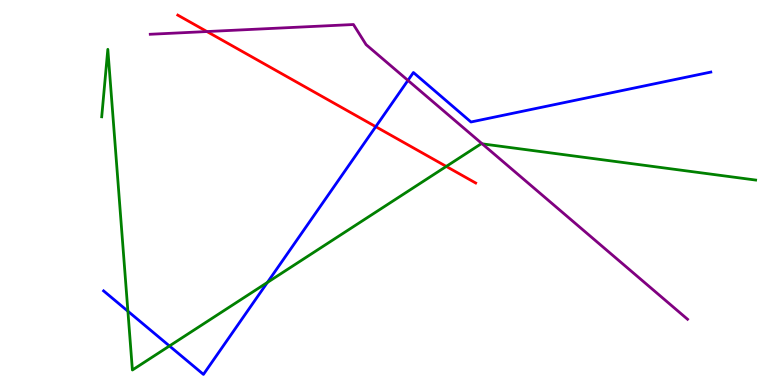[{'lines': ['blue', 'red'], 'intersections': [{'x': 4.85, 'y': 6.71}]}, {'lines': ['green', 'red'], 'intersections': [{'x': 5.76, 'y': 5.68}]}, {'lines': ['purple', 'red'], 'intersections': [{'x': 2.67, 'y': 9.18}]}, {'lines': ['blue', 'green'], 'intersections': [{'x': 1.65, 'y': 1.92}, {'x': 2.19, 'y': 1.01}, {'x': 3.45, 'y': 2.66}]}, {'lines': ['blue', 'purple'], 'intersections': [{'x': 5.26, 'y': 7.91}]}, {'lines': ['green', 'purple'], 'intersections': [{'x': 6.22, 'y': 6.26}]}]